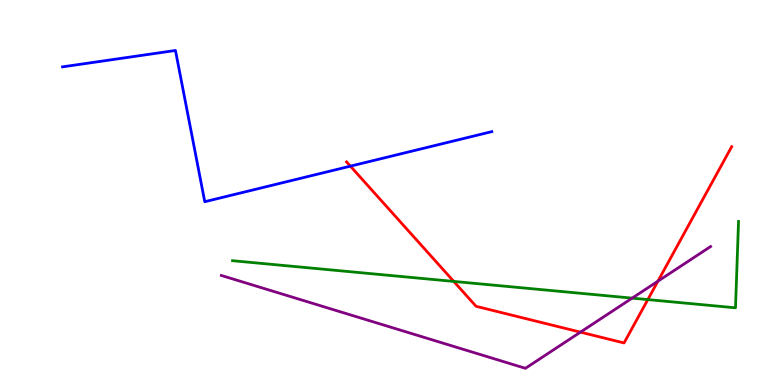[{'lines': ['blue', 'red'], 'intersections': [{'x': 4.52, 'y': 5.68}]}, {'lines': ['green', 'red'], 'intersections': [{'x': 5.85, 'y': 2.69}, {'x': 8.36, 'y': 2.22}]}, {'lines': ['purple', 'red'], 'intersections': [{'x': 7.49, 'y': 1.37}, {'x': 8.49, 'y': 2.7}]}, {'lines': ['blue', 'green'], 'intersections': []}, {'lines': ['blue', 'purple'], 'intersections': []}, {'lines': ['green', 'purple'], 'intersections': [{'x': 8.16, 'y': 2.26}]}]